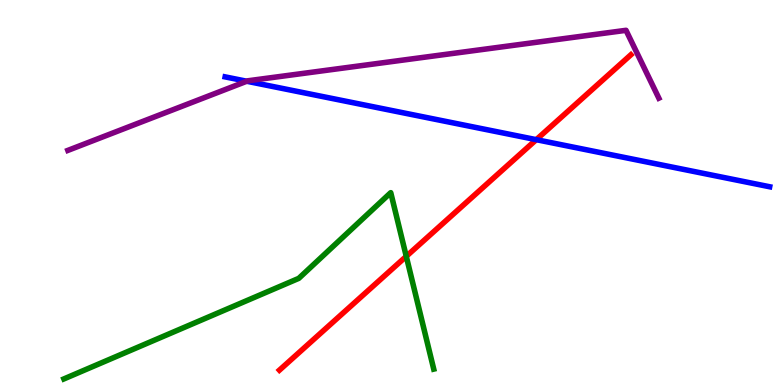[{'lines': ['blue', 'red'], 'intersections': [{'x': 6.92, 'y': 6.37}]}, {'lines': ['green', 'red'], 'intersections': [{'x': 5.24, 'y': 3.34}]}, {'lines': ['purple', 'red'], 'intersections': []}, {'lines': ['blue', 'green'], 'intersections': []}, {'lines': ['blue', 'purple'], 'intersections': [{'x': 3.18, 'y': 7.89}]}, {'lines': ['green', 'purple'], 'intersections': []}]